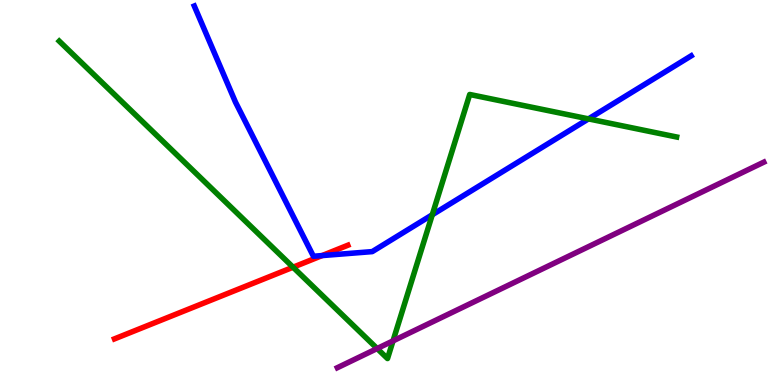[{'lines': ['blue', 'red'], 'intersections': [{'x': 4.16, 'y': 3.36}]}, {'lines': ['green', 'red'], 'intersections': [{'x': 3.78, 'y': 3.06}]}, {'lines': ['purple', 'red'], 'intersections': []}, {'lines': ['blue', 'green'], 'intersections': [{'x': 5.58, 'y': 4.42}, {'x': 7.59, 'y': 6.91}]}, {'lines': ['blue', 'purple'], 'intersections': []}, {'lines': ['green', 'purple'], 'intersections': [{'x': 4.87, 'y': 0.947}, {'x': 5.07, 'y': 1.15}]}]